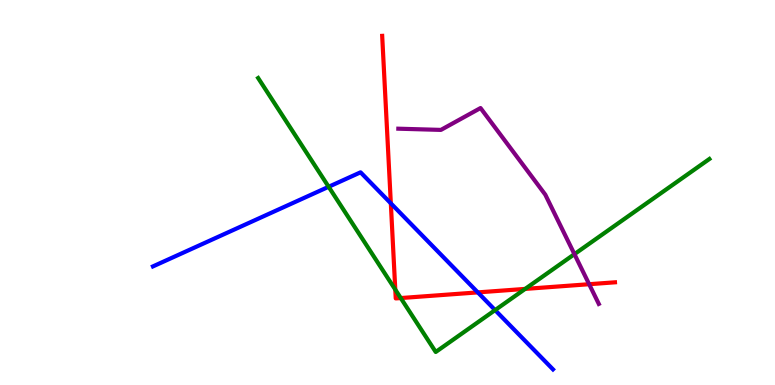[{'lines': ['blue', 'red'], 'intersections': [{'x': 5.04, 'y': 4.72}, {'x': 6.17, 'y': 2.41}]}, {'lines': ['green', 'red'], 'intersections': [{'x': 5.1, 'y': 2.48}, {'x': 5.17, 'y': 2.26}, {'x': 6.78, 'y': 2.5}]}, {'lines': ['purple', 'red'], 'intersections': [{'x': 7.6, 'y': 2.62}]}, {'lines': ['blue', 'green'], 'intersections': [{'x': 4.24, 'y': 5.15}, {'x': 6.39, 'y': 1.95}]}, {'lines': ['blue', 'purple'], 'intersections': []}, {'lines': ['green', 'purple'], 'intersections': [{'x': 7.41, 'y': 3.4}]}]